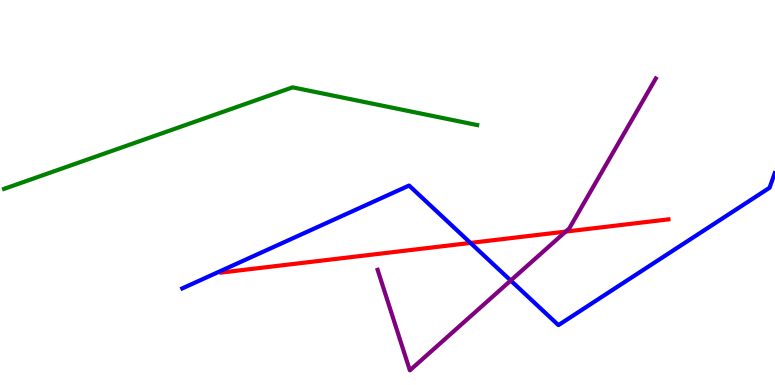[{'lines': ['blue', 'red'], 'intersections': [{'x': 6.07, 'y': 3.69}]}, {'lines': ['green', 'red'], 'intersections': []}, {'lines': ['purple', 'red'], 'intersections': [{'x': 7.3, 'y': 3.98}]}, {'lines': ['blue', 'green'], 'intersections': []}, {'lines': ['blue', 'purple'], 'intersections': [{'x': 6.59, 'y': 2.71}]}, {'lines': ['green', 'purple'], 'intersections': []}]